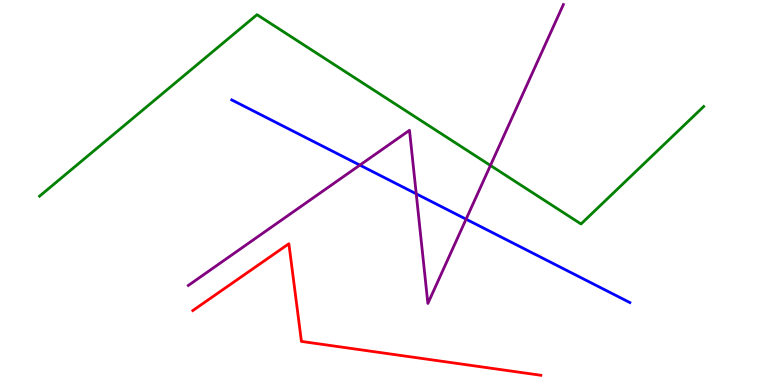[{'lines': ['blue', 'red'], 'intersections': []}, {'lines': ['green', 'red'], 'intersections': []}, {'lines': ['purple', 'red'], 'intersections': []}, {'lines': ['blue', 'green'], 'intersections': []}, {'lines': ['blue', 'purple'], 'intersections': [{'x': 4.64, 'y': 5.71}, {'x': 5.37, 'y': 4.97}, {'x': 6.01, 'y': 4.31}]}, {'lines': ['green', 'purple'], 'intersections': [{'x': 6.33, 'y': 5.7}]}]